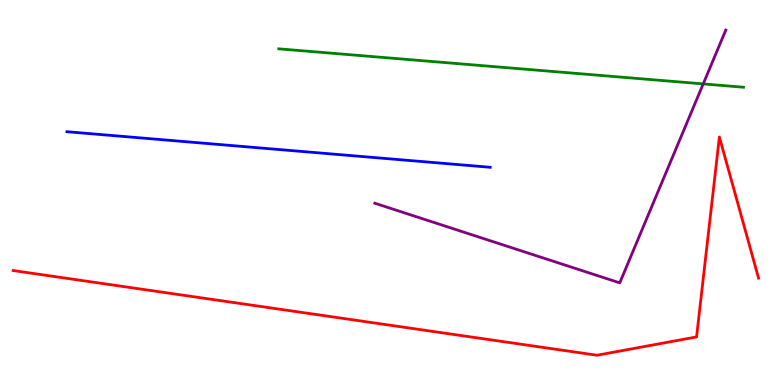[{'lines': ['blue', 'red'], 'intersections': []}, {'lines': ['green', 'red'], 'intersections': []}, {'lines': ['purple', 'red'], 'intersections': []}, {'lines': ['blue', 'green'], 'intersections': []}, {'lines': ['blue', 'purple'], 'intersections': []}, {'lines': ['green', 'purple'], 'intersections': [{'x': 9.07, 'y': 7.82}]}]